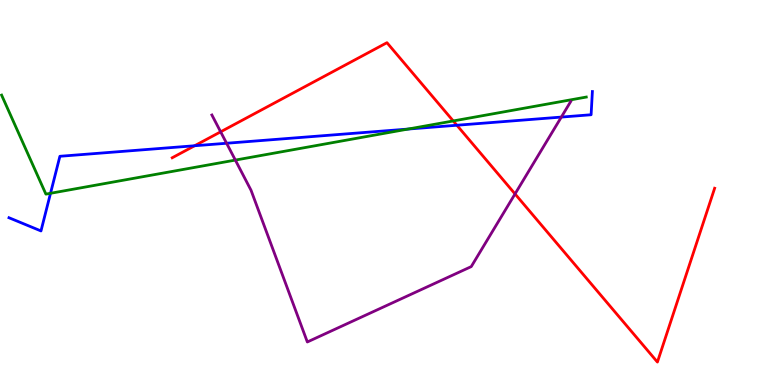[{'lines': ['blue', 'red'], 'intersections': [{'x': 2.51, 'y': 6.21}, {'x': 5.9, 'y': 6.75}]}, {'lines': ['green', 'red'], 'intersections': [{'x': 5.85, 'y': 6.86}]}, {'lines': ['purple', 'red'], 'intersections': [{'x': 2.85, 'y': 6.58}, {'x': 6.65, 'y': 4.96}]}, {'lines': ['blue', 'green'], 'intersections': [{'x': 0.652, 'y': 4.98}, {'x': 5.27, 'y': 6.65}]}, {'lines': ['blue', 'purple'], 'intersections': [{'x': 2.92, 'y': 6.28}, {'x': 7.24, 'y': 6.96}]}, {'lines': ['green', 'purple'], 'intersections': [{'x': 3.04, 'y': 5.84}]}]